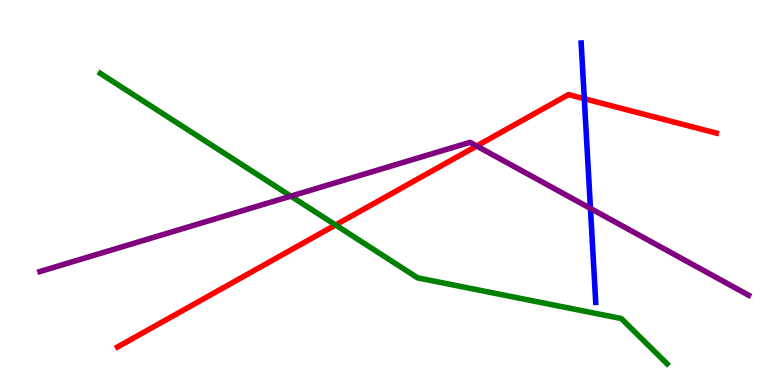[{'lines': ['blue', 'red'], 'intersections': [{'x': 7.54, 'y': 7.44}]}, {'lines': ['green', 'red'], 'intersections': [{'x': 4.33, 'y': 4.16}]}, {'lines': ['purple', 'red'], 'intersections': [{'x': 6.15, 'y': 6.21}]}, {'lines': ['blue', 'green'], 'intersections': []}, {'lines': ['blue', 'purple'], 'intersections': [{'x': 7.62, 'y': 4.59}]}, {'lines': ['green', 'purple'], 'intersections': [{'x': 3.75, 'y': 4.9}]}]